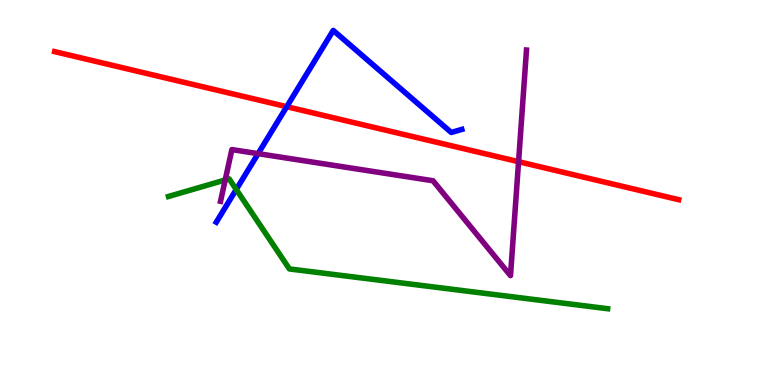[{'lines': ['blue', 'red'], 'intersections': [{'x': 3.7, 'y': 7.23}]}, {'lines': ['green', 'red'], 'intersections': []}, {'lines': ['purple', 'red'], 'intersections': [{'x': 6.69, 'y': 5.8}]}, {'lines': ['blue', 'green'], 'intersections': [{'x': 3.05, 'y': 5.08}]}, {'lines': ['blue', 'purple'], 'intersections': [{'x': 3.33, 'y': 6.01}]}, {'lines': ['green', 'purple'], 'intersections': [{'x': 2.91, 'y': 5.33}]}]